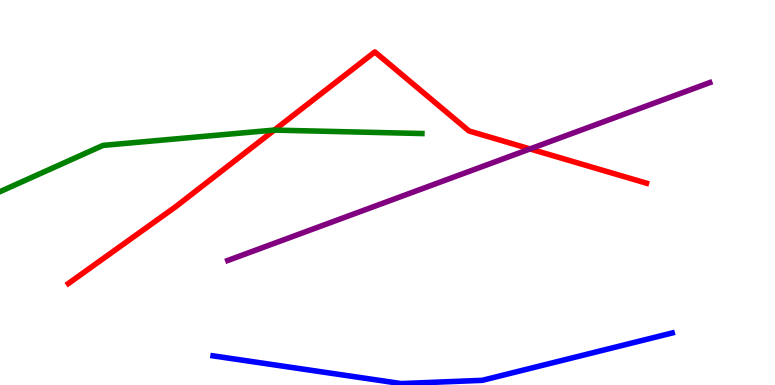[{'lines': ['blue', 'red'], 'intersections': []}, {'lines': ['green', 'red'], 'intersections': [{'x': 3.54, 'y': 6.62}]}, {'lines': ['purple', 'red'], 'intersections': [{'x': 6.84, 'y': 6.13}]}, {'lines': ['blue', 'green'], 'intersections': []}, {'lines': ['blue', 'purple'], 'intersections': []}, {'lines': ['green', 'purple'], 'intersections': []}]